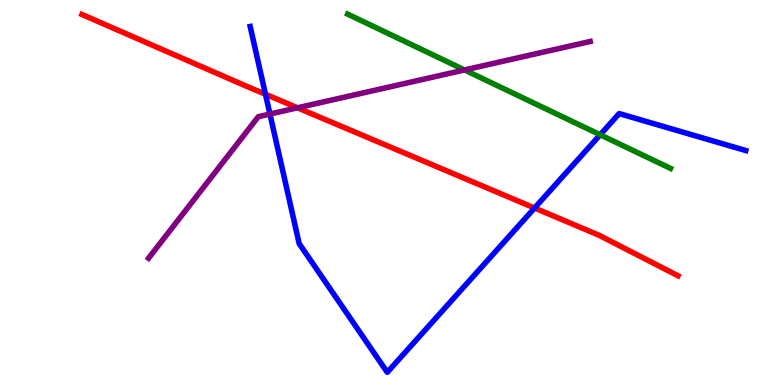[{'lines': ['blue', 'red'], 'intersections': [{'x': 3.43, 'y': 7.55}, {'x': 6.9, 'y': 4.6}]}, {'lines': ['green', 'red'], 'intersections': []}, {'lines': ['purple', 'red'], 'intersections': [{'x': 3.84, 'y': 7.2}]}, {'lines': ['blue', 'green'], 'intersections': [{'x': 7.74, 'y': 6.5}]}, {'lines': ['blue', 'purple'], 'intersections': [{'x': 3.48, 'y': 7.04}]}, {'lines': ['green', 'purple'], 'intersections': [{'x': 5.99, 'y': 8.18}]}]